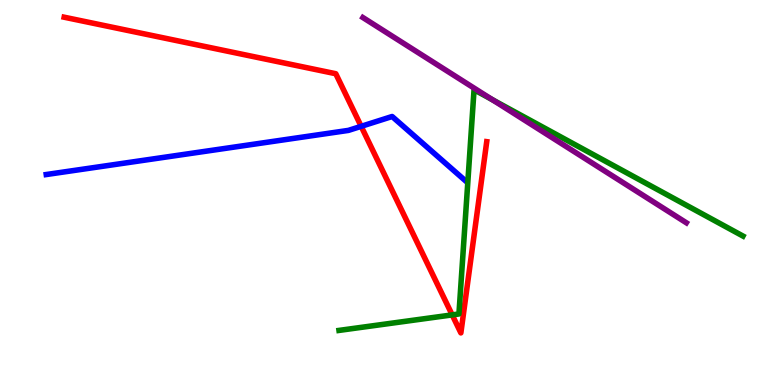[{'lines': ['blue', 'red'], 'intersections': [{'x': 4.66, 'y': 6.72}]}, {'lines': ['green', 'red'], 'intersections': [{'x': 5.83, 'y': 1.82}]}, {'lines': ['purple', 'red'], 'intersections': []}, {'lines': ['blue', 'green'], 'intersections': []}, {'lines': ['blue', 'purple'], 'intersections': []}, {'lines': ['green', 'purple'], 'intersections': [{'x': 6.35, 'y': 7.41}]}]